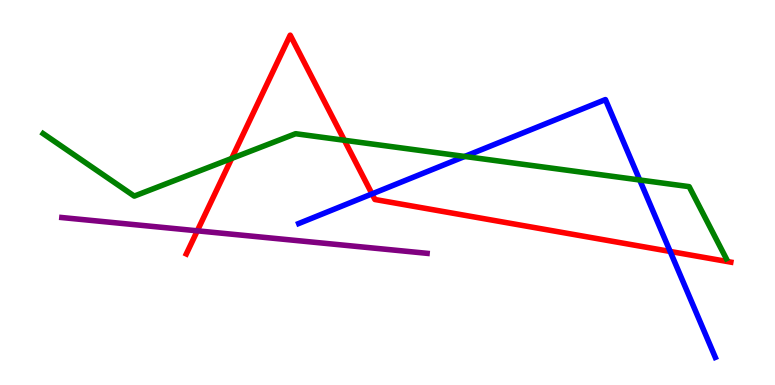[{'lines': ['blue', 'red'], 'intersections': [{'x': 4.8, 'y': 4.96}, {'x': 8.65, 'y': 3.47}]}, {'lines': ['green', 'red'], 'intersections': [{'x': 2.99, 'y': 5.88}, {'x': 4.44, 'y': 6.36}]}, {'lines': ['purple', 'red'], 'intersections': [{'x': 2.55, 'y': 4.0}]}, {'lines': ['blue', 'green'], 'intersections': [{'x': 6.0, 'y': 5.94}, {'x': 8.25, 'y': 5.32}]}, {'lines': ['blue', 'purple'], 'intersections': []}, {'lines': ['green', 'purple'], 'intersections': []}]